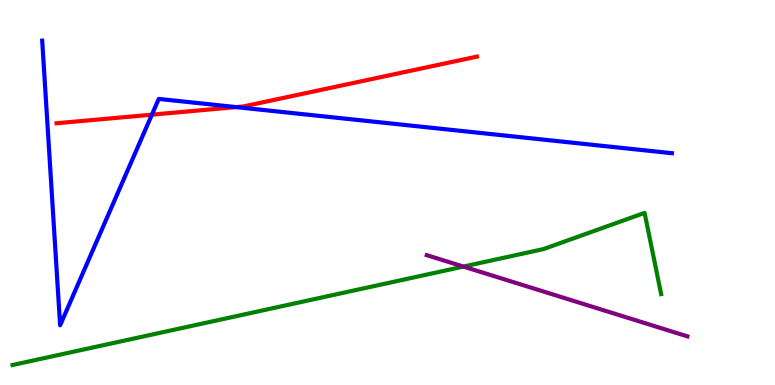[{'lines': ['blue', 'red'], 'intersections': [{'x': 1.96, 'y': 7.02}, {'x': 3.05, 'y': 7.22}]}, {'lines': ['green', 'red'], 'intersections': []}, {'lines': ['purple', 'red'], 'intersections': []}, {'lines': ['blue', 'green'], 'intersections': []}, {'lines': ['blue', 'purple'], 'intersections': []}, {'lines': ['green', 'purple'], 'intersections': [{'x': 5.98, 'y': 3.08}]}]